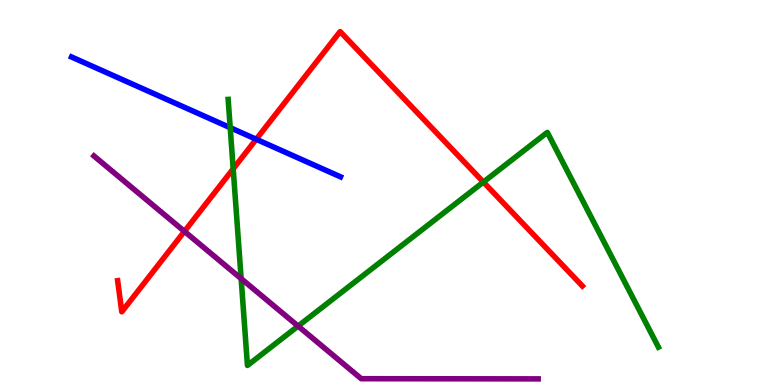[{'lines': ['blue', 'red'], 'intersections': [{'x': 3.31, 'y': 6.38}]}, {'lines': ['green', 'red'], 'intersections': [{'x': 3.01, 'y': 5.62}, {'x': 6.24, 'y': 5.27}]}, {'lines': ['purple', 'red'], 'intersections': [{'x': 2.38, 'y': 3.99}]}, {'lines': ['blue', 'green'], 'intersections': [{'x': 2.97, 'y': 6.68}]}, {'lines': ['blue', 'purple'], 'intersections': []}, {'lines': ['green', 'purple'], 'intersections': [{'x': 3.11, 'y': 2.76}, {'x': 3.85, 'y': 1.53}]}]